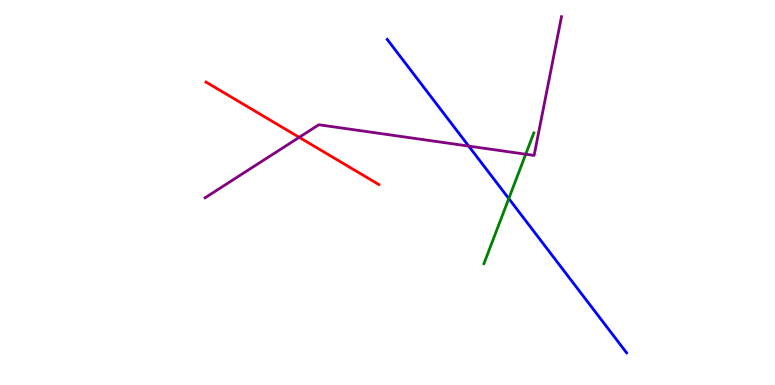[{'lines': ['blue', 'red'], 'intersections': []}, {'lines': ['green', 'red'], 'intersections': []}, {'lines': ['purple', 'red'], 'intersections': [{'x': 3.86, 'y': 6.43}]}, {'lines': ['blue', 'green'], 'intersections': [{'x': 6.56, 'y': 4.84}]}, {'lines': ['blue', 'purple'], 'intersections': [{'x': 6.05, 'y': 6.21}]}, {'lines': ['green', 'purple'], 'intersections': [{'x': 6.78, 'y': 5.99}]}]